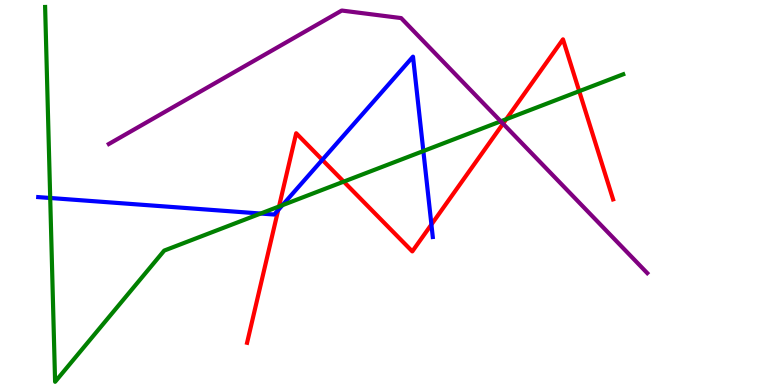[{'lines': ['blue', 'red'], 'intersections': [{'x': 3.59, 'y': 4.55}, {'x': 4.16, 'y': 5.85}, {'x': 5.57, 'y': 4.17}]}, {'lines': ['green', 'red'], 'intersections': [{'x': 3.6, 'y': 4.64}, {'x': 4.44, 'y': 5.28}, {'x': 6.53, 'y': 6.9}, {'x': 7.47, 'y': 7.63}]}, {'lines': ['purple', 'red'], 'intersections': [{'x': 6.49, 'y': 6.79}]}, {'lines': ['blue', 'green'], 'intersections': [{'x': 0.648, 'y': 4.86}, {'x': 3.36, 'y': 4.45}, {'x': 3.64, 'y': 4.67}, {'x': 5.46, 'y': 6.08}]}, {'lines': ['blue', 'purple'], 'intersections': []}, {'lines': ['green', 'purple'], 'intersections': [{'x': 6.46, 'y': 6.85}]}]